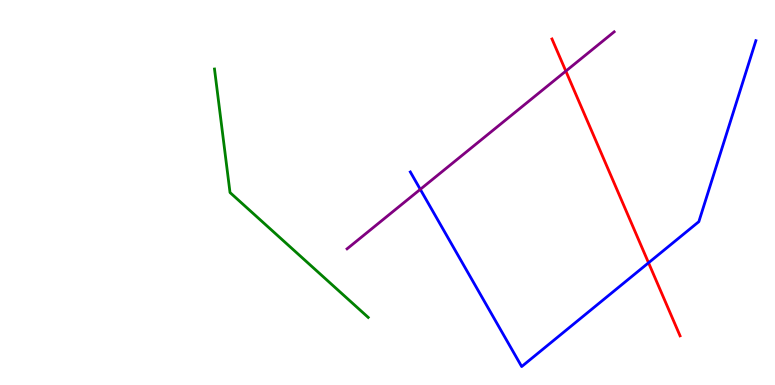[{'lines': ['blue', 'red'], 'intersections': [{'x': 8.37, 'y': 3.17}]}, {'lines': ['green', 'red'], 'intersections': []}, {'lines': ['purple', 'red'], 'intersections': [{'x': 7.3, 'y': 8.15}]}, {'lines': ['blue', 'green'], 'intersections': []}, {'lines': ['blue', 'purple'], 'intersections': [{'x': 5.42, 'y': 5.08}]}, {'lines': ['green', 'purple'], 'intersections': []}]